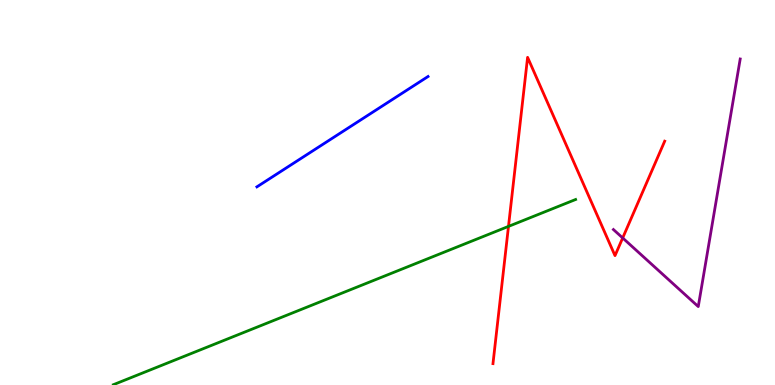[{'lines': ['blue', 'red'], 'intersections': []}, {'lines': ['green', 'red'], 'intersections': [{'x': 6.56, 'y': 4.12}]}, {'lines': ['purple', 'red'], 'intersections': [{'x': 8.03, 'y': 3.82}]}, {'lines': ['blue', 'green'], 'intersections': []}, {'lines': ['blue', 'purple'], 'intersections': []}, {'lines': ['green', 'purple'], 'intersections': []}]